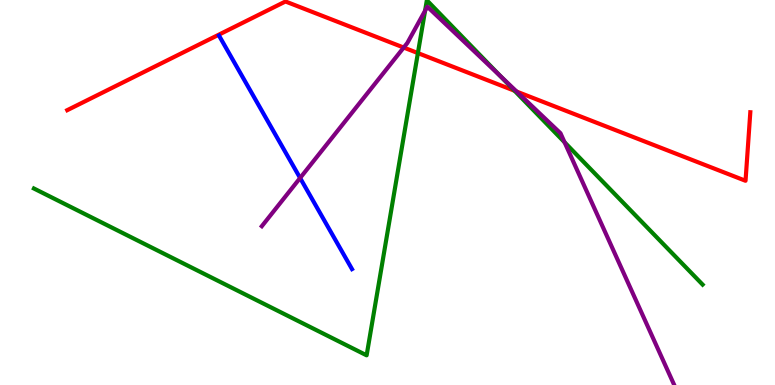[{'lines': ['blue', 'red'], 'intersections': []}, {'lines': ['green', 'red'], 'intersections': [{'x': 5.39, 'y': 8.62}, {'x': 6.64, 'y': 7.64}]}, {'lines': ['purple', 'red'], 'intersections': [{'x': 5.21, 'y': 8.76}, {'x': 6.67, 'y': 7.62}]}, {'lines': ['blue', 'green'], 'intersections': []}, {'lines': ['blue', 'purple'], 'intersections': [{'x': 3.87, 'y': 5.38}]}, {'lines': ['green', 'purple'], 'intersections': [{'x': 5.48, 'y': 9.72}, {'x': 6.46, 'y': 8.02}, {'x': 7.28, 'y': 6.3}]}]